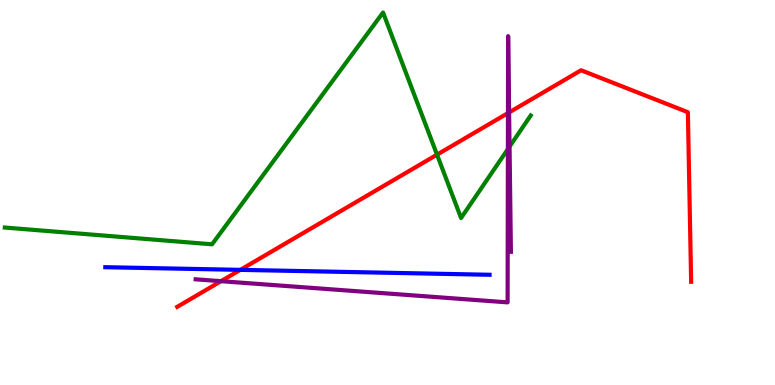[{'lines': ['blue', 'red'], 'intersections': [{'x': 3.1, 'y': 2.99}]}, {'lines': ['green', 'red'], 'intersections': [{'x': 5.64, 'y': 5.98}]}, {'lines': ['purple', 'red'], 'intersections': [{'x': 2.85, 'y': 2.7}, {'x': 6.55, 'y': 7.06}, {'x': 6.57, 'y': 7.08}]}, {'lines': ['blue', 'green'], 'intersections': []}, {'lines': ['blue', 'purple'], 'intersections': []}, {'lines': ['green', 'purple'], 'intersections': [{'x': 6.55, 'y': 6.13}, {'x': 6.57, 'y': 6.19}]}]